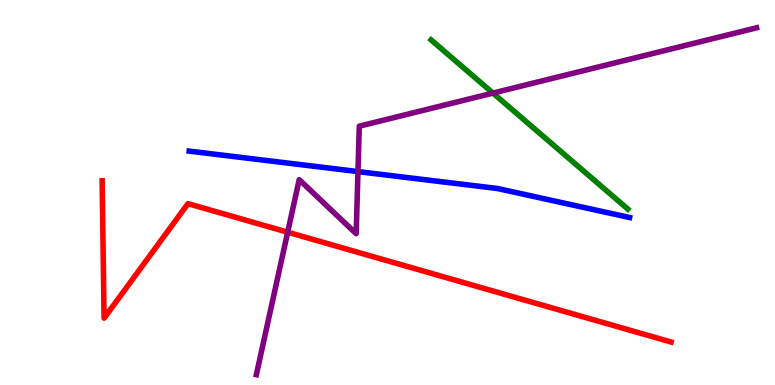[{'lines': ['blue', 'red'], 'intersections': []}, {'lines': ['green', 'red'], 'intersections': []}, {'lines': ['purple', 'red'], 'intersections': [{'x': 3.71, 'y': 3.97}]}, {'lines': ['blue', 'green'], 'intersections': []}, {'lines': ['blue', 'purple'], 'intersections': [{'x': 4.62, 'y': 5.54}]}, {'lines': ['green', 'purple'], 'intersections': [{'x': 6.36, 'y': 7.58}]}]